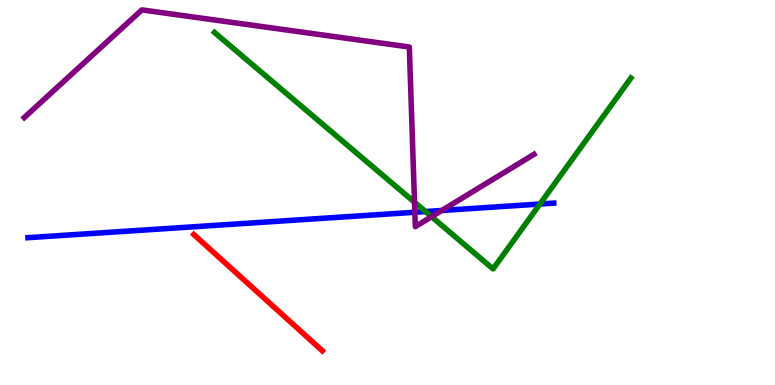[{'lines': ['blue', 'red'], 'intersections': []}, {'lines': ['green', 'red'], 'intersections': []}, {'lines': ['purple', 'red'], 'intersections': []}, {'lines': ['blue', 'green'], 'intersections': [{'x': 5.49, 'y': 4.51}, {'x': 6.97, 'y': 4.7}]}, {'lines': ['blue', 'purple'], 'intersections': [{'x': 5.35, 'y': 4.49}, {'x': 5.7, 'y': 4.53}]}, {'lines': ['green', 'purple'], 'intersections': [{'x': 5.35, 'y': 4.75}, {'x': 5.57, 'y': 4.37}]}]